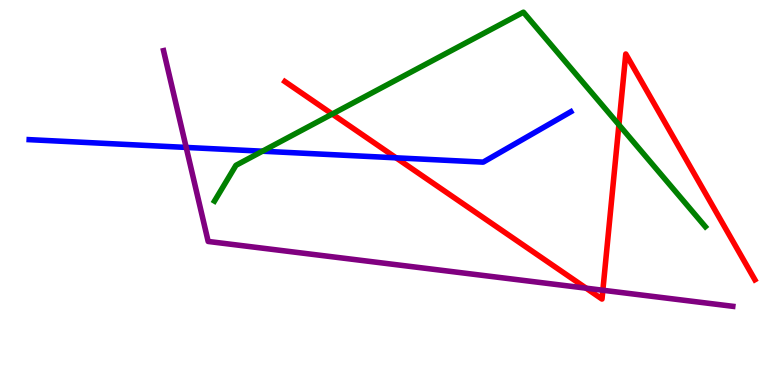[{'lines': ['blue', 'red'], 'intersections': [{'x': 5.11, 'y': 5.9}]}, {'lines': ['green', 'red'], 'intersections': [{'x': 4.29, 'y': 7.04}, {'x': 7.99, 'y': 6.76}]}, {'lines': ['purple', 'red'], 'intersections': [{'x': 7.56, 'y': 2.51}, {'x': 7.78, 'y': 2.46}]}, {'lines': ['blue', 'green'], 'intersections': [{'x': 3.39, 'y': 6.07}]}, {'lines': ['blue', 'purple'], 'intersections': [{'x': 2.4, 'y': 6.17}]}, {'lines': ['green', 'purple'], 'intersections': []}]